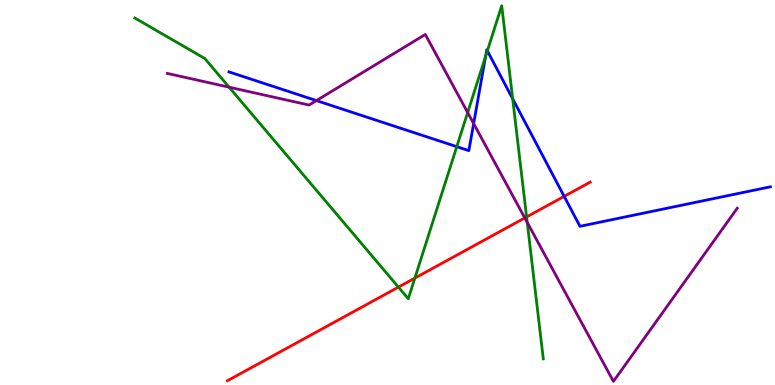[{'lines': ['blue', 'red'], 'intersections': [{'x': 7.28, 'y': 4.9}]}, {'lines': ['green', 'red'], 'intersections': [{'x': 5.14, 'y': 2.54}, {'x': 5.35, 'y': 2.78}, {'x': 6.79, 'y': 4.37}]}, {'lines': ['purple', 'red'], 'intersections': [{'x': 6.77, 'y': 4.34}]}, {'lines': ['blue', 'green'], 'intersections': [{'x': 5.89, 'y': 6.19}, {'x': 6.27, 'y': 8.54}, {'x': 6.29, 'y': 8.68}, {'x': 6.62, 'y': 7.43}]}, {'lines': ['blue', 'purple'], 'intersections': [{'x': 4.08, 'y': 7.39}, {'x': 6.11, 'y': 6.79}]}, {'lines': ['green', 'purple'], 'intersections': [{'x': 2.96, 'y': 7.73}, {'x': 6.03, 'y': 7.08}, {'x': 6.8, 'y': 4.22}]}]